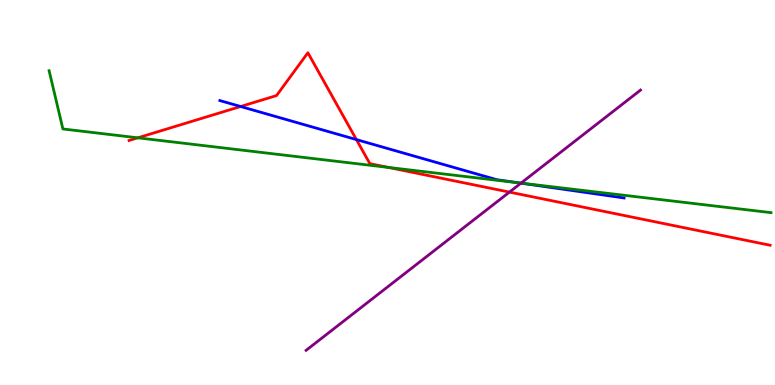[{'lines': ['blue', 'red'], 'intersections': [{'x': 3.1, 'y': 7.23}, {'x': 4.6, 'y': 6.37}]}, {'lines': ['green', 'red'], 'intersections': [{'x': 1.78, 'y': 6.42}, {'x': 5.01, 'y': 5.65}]}, {'lines': ['purple', 'red'], 'intersections': [{'x': 6.57, 'y': 5.01}]}, {'lines': ['blue', 'green'], 'intersections': [{'x': 6.69, 'y': 5.25}]}, {'lines': ['blue', 'purple'], 'intersections': [{'x': 6.72, 'y': 5.24}]}, {'lines': ['green', 'purple'], 'intersections': [{'x': 6.72, 'y': 5.24}]}]